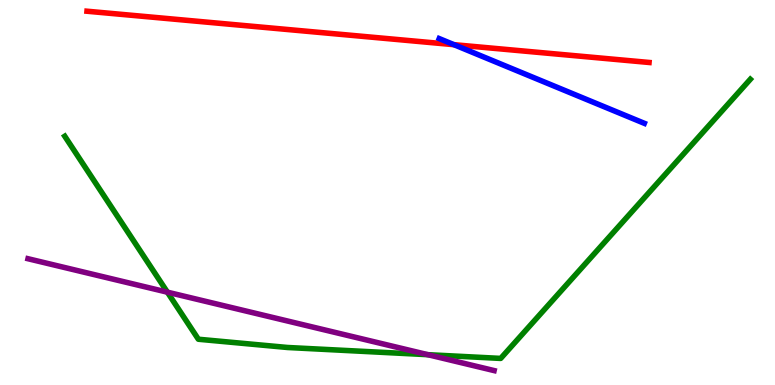[{'lines': ['blue', 'red'], 'intersections': [{'x': 5.86, 'y': 8.84}]}, {'lines': ['green', 'red'], 'intersections': []}, {'lines': ['purple', 'red'], 'intersections': []}, {'lines': ['blue', 'green'], 'intersections': []}, {'lines': ['blue', 'purple'], 'intersections': []}, {'lines': ['green', 'purple'], 'intersections': [{'x': 2.16, 'y': 2.41}, {'x': 5.52, 'y': 0.787}]}]